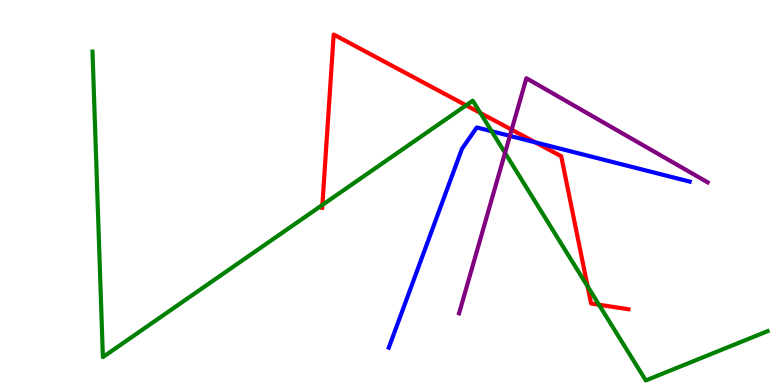[{'lines': ['blue', 'red'], 'intersections': [{'x': 6.91, 'y': 6.3}]}, {'lines': ['green', 'red'], 'intersections': [{'x': 4.16, 'y': 4.68}, {'x': 6.01, 'y': 7.26}, {'x': 6.2, 'y': 7.07}, {'x': 7.58, 'y': 2.56}, {'x': 7.73, 'y': 2.08}]}, {'lines': ['purple', 'red'], 'intersections': [{'x': 6.6, 'y': 6.63}]}, {'lines': ['blue', 'green'], 'intersections': [{'x': 6.34, 'y': 6.59}]}, {'lines': ['blue', 'purple'], 'intersections': [{'x': 6.58, 'y': 6.47}]}, {'lines': ['green', 'purple'], 'intersections': [{'x': 6.52, 'y': 6.03}]}]